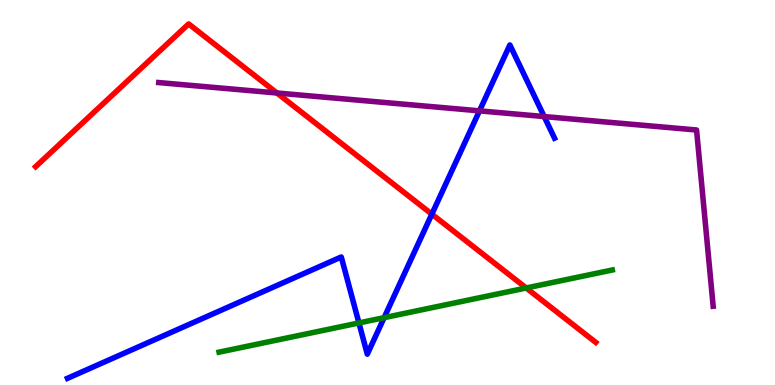[{'lines': ['blue', 'red'], 'intersections': [{'x': 5.57, 'y': 4.44}]}, {'lines': ['green', 'red'], 'intersections': [{'x': 6.79, 'y': 2.52}]}, {'lines': ['purple', 'red'], 'intersections': [{'x': 3.57, 'y': 7.58}]}, {'lines': ['blue', 'green'], 'intersections': [{'x': 4.63, 'y': 1.61}, {'x': 4.96, 'y': 1.75}]}, {'lines': ['blue', 'purple'], 'intersections': [{'x': 6.19, 'y': 7.12}, {'x': 7.02, 'y': 6.97}]}, {'lines': ['green', 'purple'], 'intersections': []}]